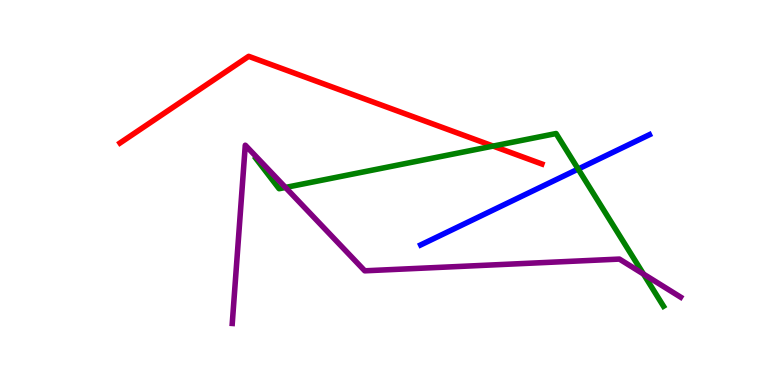[{'lines': ['blue', 'red'], 'intersections': []}, {'lines': ['green', 'red'], 'intersections': [{'x': 6.36, 'y': 6.21}]}, {'lines': ['purple', 'red'], 'intersections': []}, {'lines': ['blue', 'green'], 'intersections': [{'x': 7.46, 'y': 5.61}]}, {'lines': ['blue', 'purple'], 'intersections': []}, {'lines': ['green', 'purple'], 'intersections': [{'x': 3.68, 'y': 5.13}, {'x': 8.3, 'y': 2.88}]}]